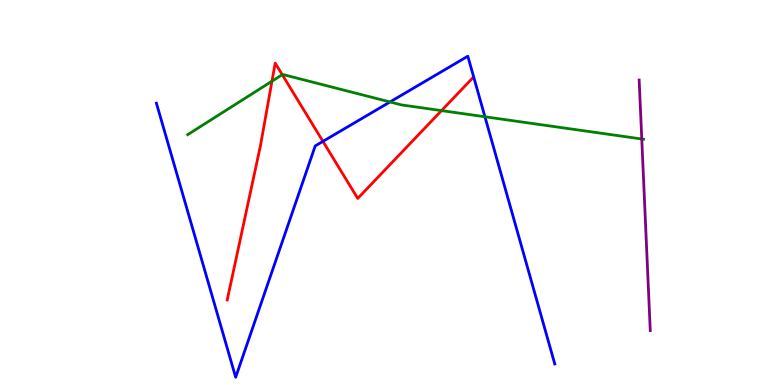[{'lines': ['blue', 'red'], 'intersections': [{'x': 4.17, 'y': 6.33}]}, {'lines': ['green', 'red'], 'intersections': [{'x': 3.51, 'y': 7.89}, {'x': 3.64, 'y': 8.06}, {'x': 5.7, 'y': 7.13}]}, {'lines': ['purple', 'red'], 'intersections': []}, {'lines': ['blue', 'green'], 'intersections': [{'x': 5.03, 'y': 7.35}, {'x': 6.26, 'y': 6.97}]}, {'lines': ['blue', 'purple'], 'intersections': []}, {'lines': ['green', 'purple'], 'intersections': [{'x': 8.28, 'y': 6.39}]}]